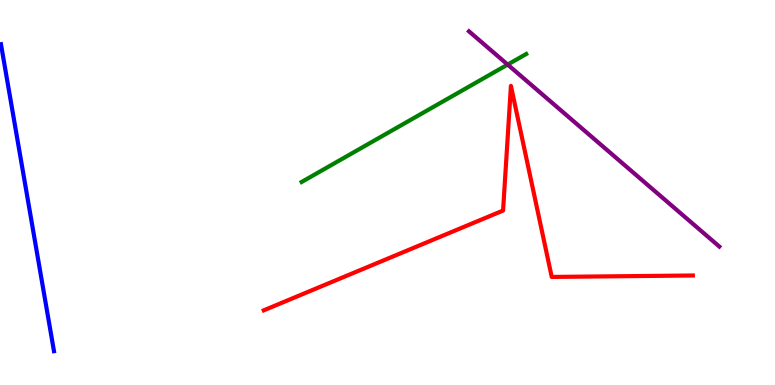[{'lines': ['blue', 'red'], 'intersections': []}, {'lines': ['green', 'red'], 'intersections': []}, {'lines': ['purple', 'red'], 'intersections': []}, {'lines': ['blue', 'green'], 'intersections': []}, {'lines': ['blue', 'purple'], 'intersections': []}, {'lines': ['green', 'purple'], 'intersections': [{'x': 6.55, 'y': 8.32}]}]